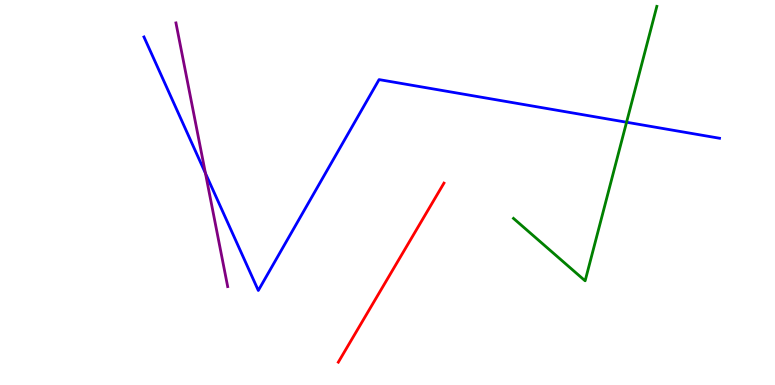[{'lines': ['blue', 'red'], 'intersections': []}, {'lines': ['green', 'red'], 'intersections': []}, {'lines': ['purple', 'red'], 'intersections': []}, {'lines': ['blue', 'green'], 'intersections': [{'x': 8.08, 'y': 6.83}]}, {'lines': ['blue', 'purple'], 'intersections': [{'x': 2.65, 'y': 5.5}]}, {'lines': ['green', 'purple'], 'intersections': []}]